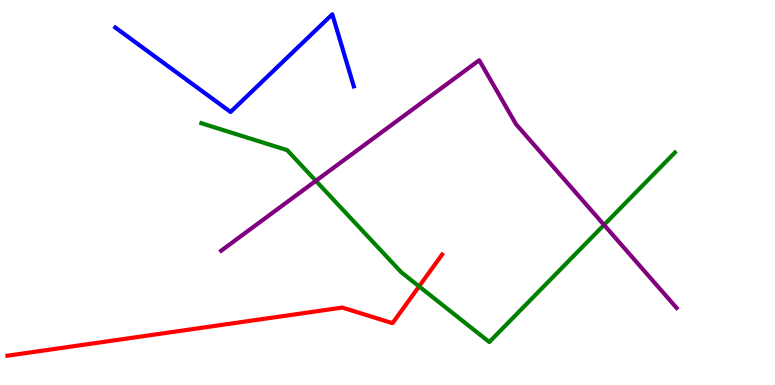[{'lines': ['blue', 'red'], 'intersections': []}, {'lines': ['green', 'red'], 'intersections': [{'x': 5.41, 'y': 2.56}]}, {'lines': ['purple', 'red'], 'intersections': []}, {'lines': ['blue', 'green'], 'intersections': []}, {'lines': ['blue', 'purple'], 'intersections': []}, {'lines': ['green', 'purple'], 'intersections': [{'x': 4.08, 'y': 5.3}, {'x': 7.79, 'y': 4.16}]}]